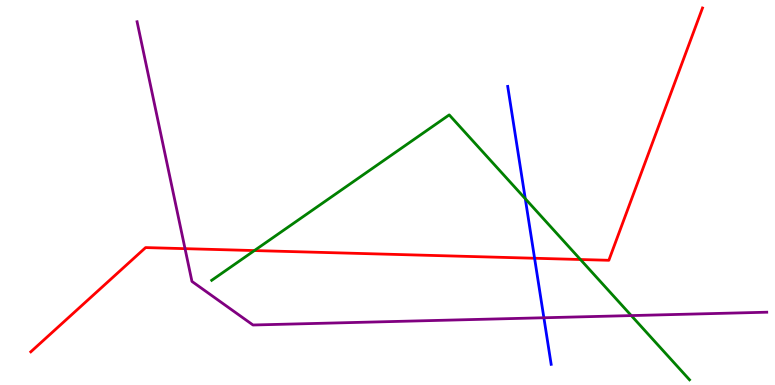[{'lines': ['blue', 'red'], 'intersections': [{'x': 6.9, 'y': 3.29}]}, {'lines': ['green', 'red'], 'intersections': [{'x': 3.28, 'y': 3.49}, {'x': 7.49, 'y': 3.26}]}, {'lines': ['purple', 'red'], 'intersections': [{'x': 2.39, 'y': 3.54}]}, {'lines': ['blue', 'green'], 'intersections': [{'x': 6.78, 'y': 4.84}]}, {'lines': ['blue', 'purple'], 'intersections': [{'x': 7.02, 'y': 1.75}]}, {'lines': ['green', 'purple'], 'intersections': [{'x': 8.15, 'y': 1.8}]}]